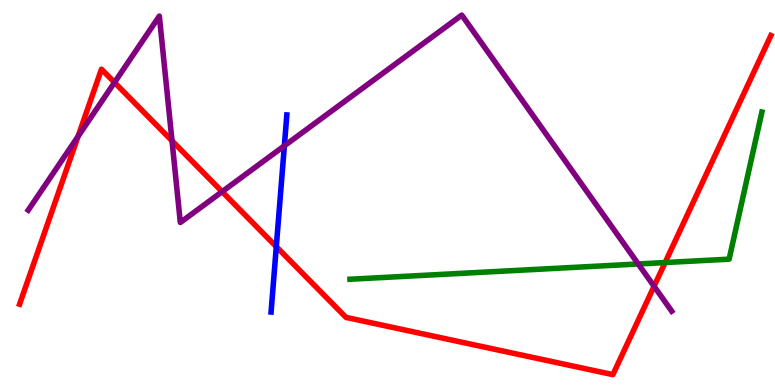[{'lines': ['blue', 'red'], 'intersections': [{'x': 3.57, 'y': 3.59}]}, {'lines': ['green', 'red'], 'intersections': [{'x': 8.58, 'y': 3.18}]}, {'lines': ['purple', 'red'], 'intersections': [{'x': 1.01, 'y': 6.46}, {'x': 1.48, 'y': 7.86}, {'x': 2.22, 'y': 6.34}, {'x': 2.87, 'y': 5.02}, {'x': 8.44, 'y': 2.56}]}, {'lines': ['blue', 'green'], 'intersections': []}, {'lines': ['blue', 'purple'], 'intersections': [{'x': 3.67, 'y': 6.21}]}, {'lines': ['green', 'purple'], 'intersections': [{'x': 8.24, 'y': 3.14}]}]